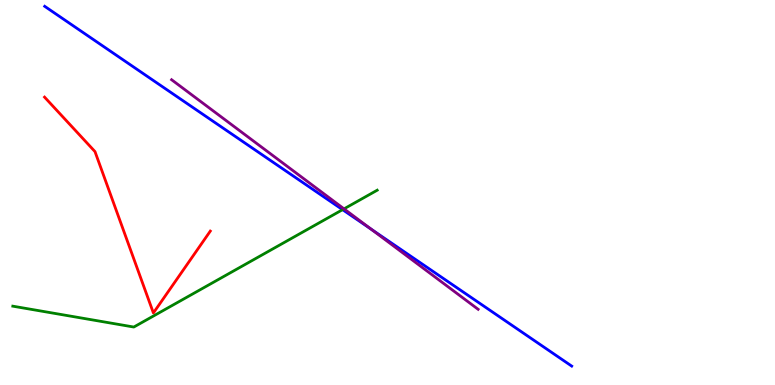[{'lines': ['blue', 'red'], 'intersections': []}, {'lines': ['green', 'red'], 'intersections': []}, {'lines': ['purple', 'red'], 'intersections': []}, {'lines': ['blue', 'green'], 'intersections': [{'x': 4.42, 'y': 4.55}]}, {'lines': ['blue', 'purple'], 'intersections': [{'x': 4.79, 'y': 4.05}]}, {'lines': ['green', 'purple'], 'intersections': [{'x': 4.44, 'y': 4.58}]}]